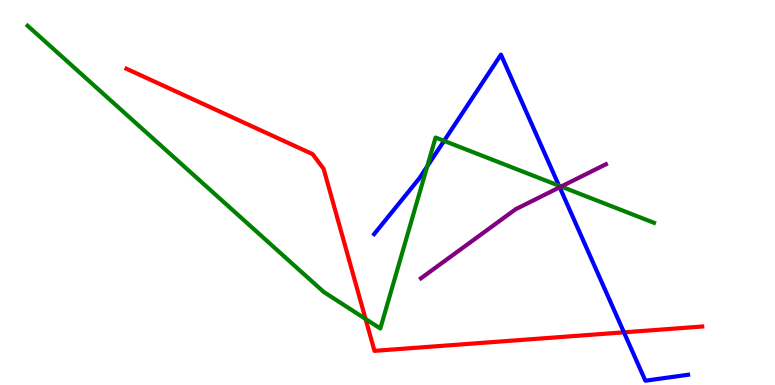[{'lines': ['blue', 'red'], 'intersections': [{'x': 8.05, 'y': 1.37}]}, {'lines': ['green', 'red'], 'intersections': [{'x': 4.72, 'y': 1.71}]}, {'lines': ['purple', 'red'], 'intersections': []}, {'lines': ['blue', 'green'], 'intersections': [{'x': 5.51, 'y': 5.68}, {'x': 5.73, 'y': 6.34}, {'x': 7.21, 'y': 5.18}]}, {'lines': ['blue', 'purple'], 'intersections': [{'x': 7.22, 'y': 5.14}]}, {'lines': ['green', 'purple'], 'intersections': [{'x': 7.24, 'y': 5.15}]}]